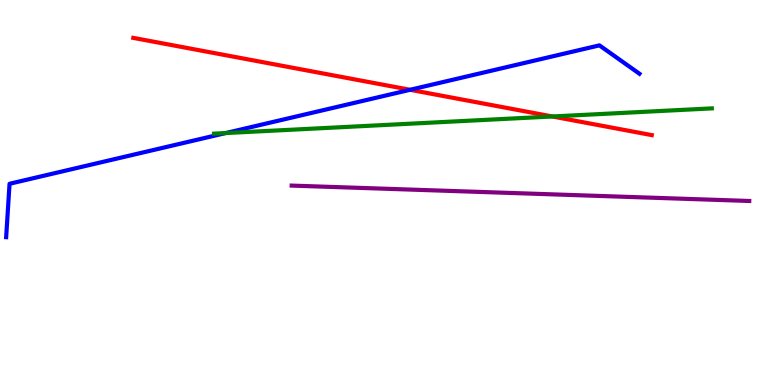[{'lines': ['blue', 'red'], 'intersections': [{'x': 5.29, 'y': 7.67}]}, {'lines': ['green', 'red'], 'intersections': [{'x': 7.13, 'y': 6.97}]}, {'lines': ['purple', 'red'], 'intersections': []}, {'lines': ['blue', 'green'], 'intersections': [{'x': 2.91, 'y': 6.54}]}, {'lines': ['blue', 'purple'], 'intersections': []}, {'lines': ['green', 'purple'], 'intersections': []}]